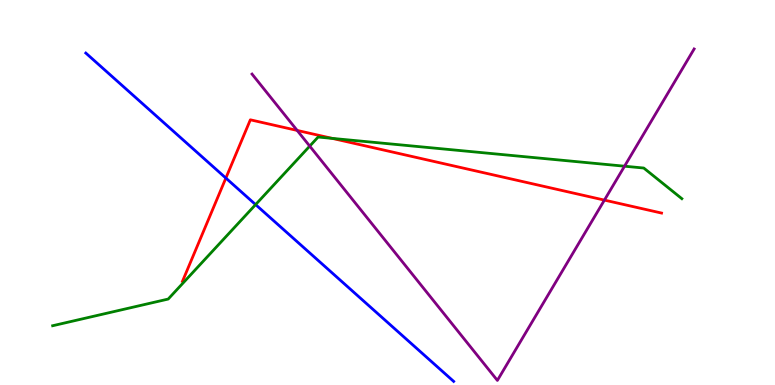[{'lines': ['blue', 'red'], 'intersections': [{'x': 2.91, 'y': 5.37}]}, {'lines': ['green', 'red'], 'intersections': [{'x': 4.29, 'y': 6.41}]}, {'lines': ['purple', 'red'], 'intersections': [{'x': 3.83, 'y': 6.61}, {'x': 7.8, 'y': 4.8}]}, {'lines': ['blue', 'green'], 'intersections': [{'x': 3.3, 'y': 4.69}]}, {'lines': ['blue', 'purple'], 'intersections': []}, {'lines': ['green', 'purple'], 'intersections': [{'x': 4.0, 'y': 6.2}, {'x': 8.06, 'y': 5.68}]}]